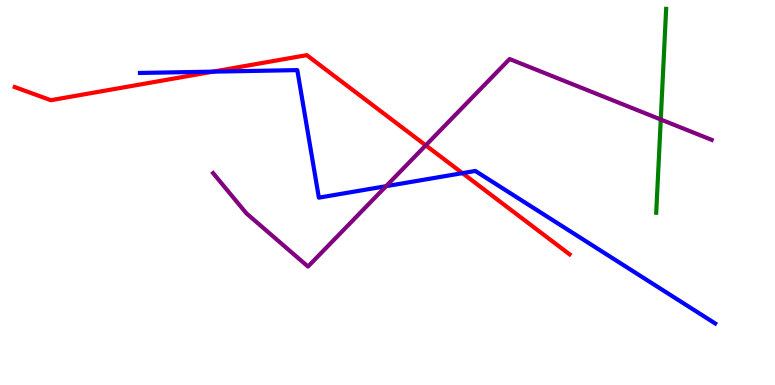[{'lines': ['blue', 'red'], 'intersections': [{'x': 2.75, 'y': 8.14}, {'x': 5.97, 'y': 5.5}]}, {'lines': ['green', 'red'], 'intersections': []}, {'lines': ['purple', 'red'], 'intersections': [{'x': 5.49, 'y': 6.22}]}, {'lines': ['blue', 'green'], 'intersections': []}, {'lines': ['blue', 'purple'], 'intersections': [{'x': 4.98, 'y': 5.16}]}, {'lines': ['green', 'purple'], 'intersections': [{'x': 8.53, 'y': 6.9}]}]